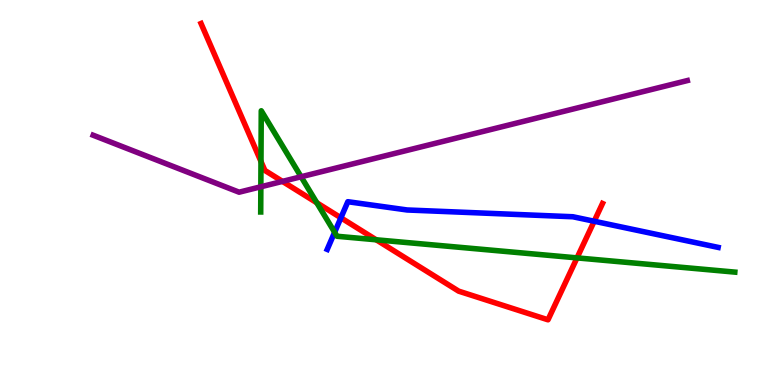[{'lines': ['blue', 'red'], 'intersections': [{'x': 4.4, 'y': 4.34}, {'x': 7.67, 'y': 4.25}]}, {'lines': ['green', 'red'], 'intersections': [{'x': 3.37, 'y': 5.81}, {'x': 4.09, 'y': 4.73}, {'x': 4.85, 'y': 3.77}, {'x': 7.45, 'y': 3.3}]}, {'lines': ['purple', 'red'], 'intersections': [{'x': 3.64, 'y': 5.29}]}, {'lines': ['blue', 'green'], 'intersections': [{'x': 4.32, 'y': 3.97}]}, {'lines': ['blue', 'purple'], 'intersections': []}, {'lines': ['green', 'purple'], 'intersections': [{'x': 3.37, 'y': 5.15}, {'x': 3.89, 'y': 5.41}]}]